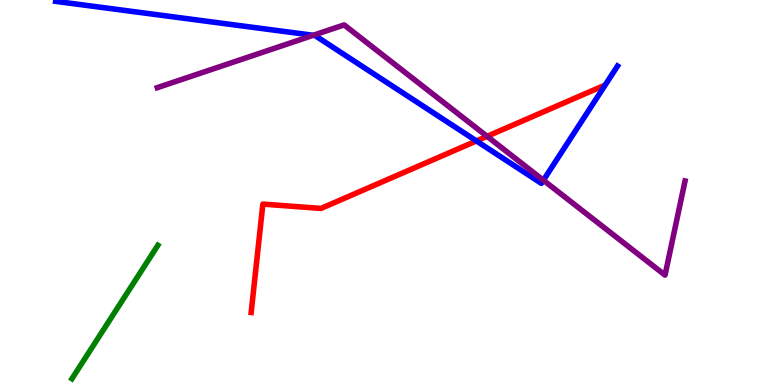[{'lines': ['blue', 'red'], 'intersections': [{'x': 6.15, 'y': 6.34}]}, {'lines': ['green', 'red'], 'intersections': []}, {'lines': ['purple', 'red'], 'intersections': [{'x': 6.28, 'y': 6.46}]}, {'lines': ['blue', 'green'], 'intersections': []}, {'lines': ['blue', 'purple'], 'intersections': [{'x': 4.04, 'y': 9.08}, {'x': 7.01, 'y': 5.32}]}, {'lines': ['green', 'purple'], 'intersections': []}]